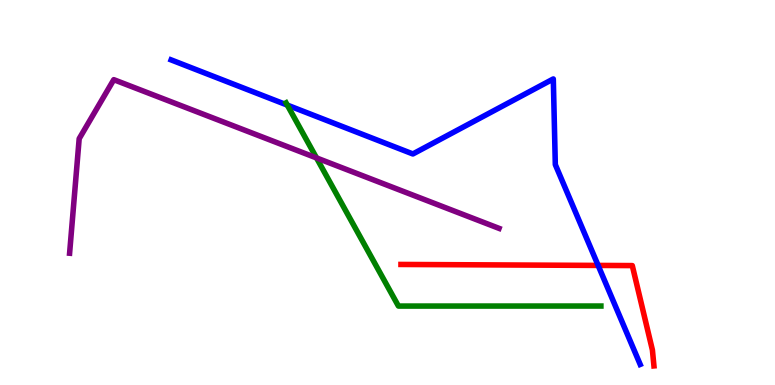[{'lines': ['blue', 'red'], 'intersections': [{'x': 7.72, 'y': 3.11}]}, {'lines': ['green', 'red'], 'intersections': []}, {'lines': ['purple', 'red'], 'intersections': []}, {'lines': ['blue', 'green'], 'intersections': [{'x': 3.71, 'y': 7.27}]}, {'lines': ['blue', 'purple'], 'intersections': []}, {'lines': ['green', 'purple'], 'intersections': [{'x': 4.08, 'y': 5.9}]}]